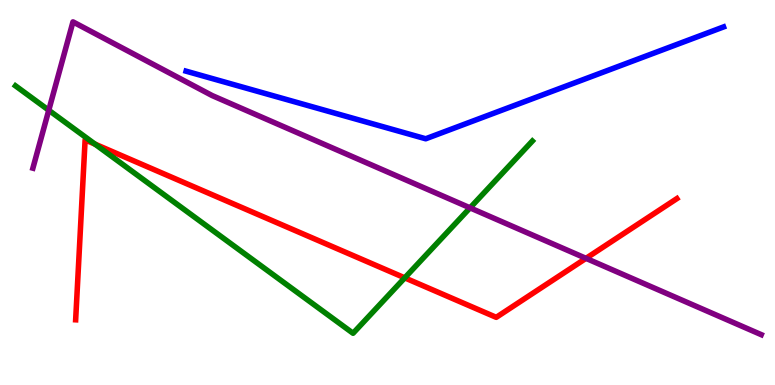[{'lines': ['blue', 'red'], 'intersections': []}, {'lines': ['green', 'red'], 'intersections': [{'x': 1.23, 'y': 6.26}, {'x': 5.22, 'y': 2.78}]}, {'lines': ['purple', 'red'], 'intersections': [{'x': 7.56, 'y': 3.29}]}, {'lines': ['blue', 'green'], 'intersections': []}, {'lines': ['blue', 'purple'], 'intersections': []}, {'lines': ['green', 'purple'], 'intersections': [{'x': 0.629, 'y': 7.14}, {'x': 6.07, 'y': 4.6}]}]